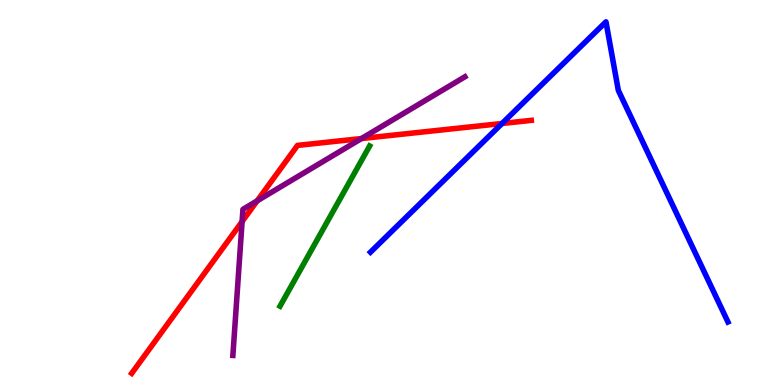[{'lines': ['blue', 'red'], 'intersections': [{'x': 6.48, 'y': 6.79}]}, {'lines': ['green', 'red'], 'intersections': []}, {'lines': ['purple', 'red'], 'intersections': [{'x': 3.12, 'y': 4.24}, {'x': 3.32, 'y': 4.78}, {'x': 4.66, 'y': 6.4}]}, {'lines': ['blue', 'green'], 'intersections': []}, {'lines': ['blue', 'purple'], 'intersections': []}, {'lines': ['green', 'purple'], 'intersections': []}]